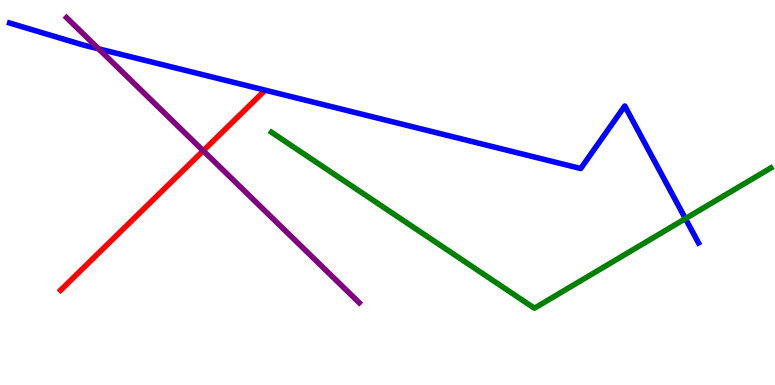[{'lines': ['blue', 'red'], 'intersections': []}, {'lines': ['green', 'red'], 'intersections': []}, {'lines': ['purple', 'red'], 'intersections': [{'x': 2.62, 'y': 6.08}]}, {'lines': ['blue', 'green'], 'intersections': [{'x': 8.84, 'y': 4.32}]}, {'lines': ['blue', 'purple'], 'intersections': [{'x': 1.27, 'y': 8.73}]}, {'lines': ['green', 'purple'], 'intersections': []}]